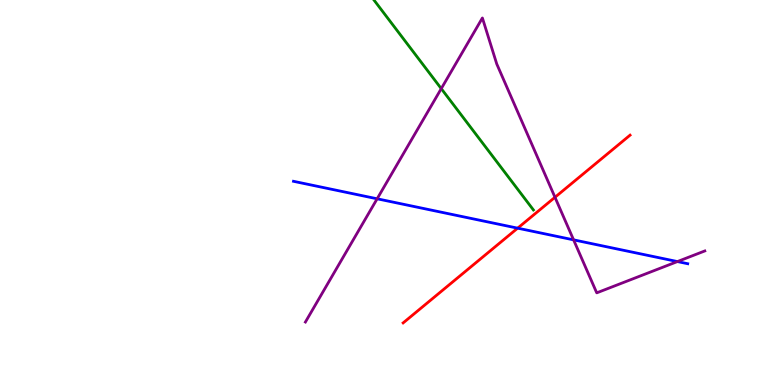[{'lines': ['blue', 'red'], 'intersections': [{'x': 6.68, 'y': 4.07}]}, {'lines': ['green', 'red'], 'intersections': []}, {'lines': ['purple', 'red'], 'intersections': [{'x': 7.16, 'y': 4.88}]}, {'lines': ['blue', 'green'], 'intersections': []}, {'lines': ['blue', 'purple'], 'intersections': [{'x': 4.87, 'y': 4.84}, {'x': 7.4, 'y': 3.77}, {'x': 8.74, 'y': 3.21}]}, {'lines': ['green', 'purple'], 'intersections': [{'x': 5.69, 'y': 7.7}]}]